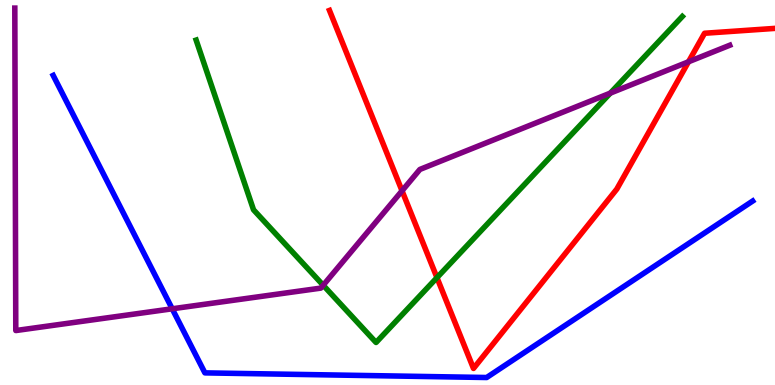[{'lines': ['blue', 'red'], 'intersections': []}, {'lines': ['green', 'red'], 'intersections': [{'x': 5.64, 'y': 2.79}]}, {'lines': ['purple', 'red'], 'intersections': [{'x': 5.19, 'y': 5.04}, {'x': 8.88, 'y': 8.4}]}, {'lines': ['blue', 'green'], 'intersections': []}, {'lines': ['blue', 'purple'], 'intersections': [{'x': 2.22, 'y': 1.98}]}, {'lines': ['green', 'purple'], 'intersections': [{'x': 4.17, 'y': 2.59}, {'x': 7.88, 'y': 7.58}]}]